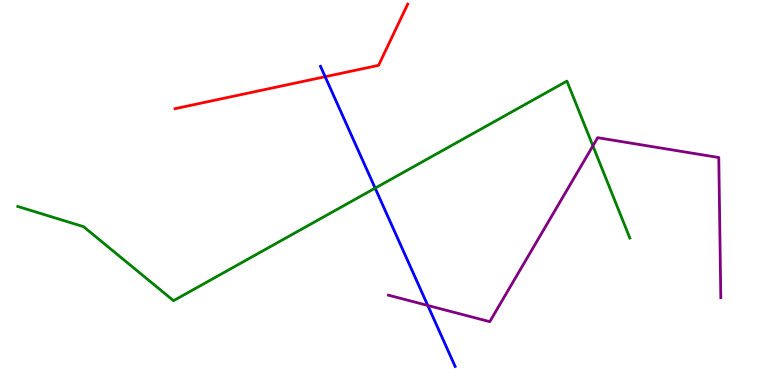[{'lines': ['blue', 'red'], 'intersections': [{'x': 4.2, 'y': 8.01}]}, {'lines': ['green', 'red'], 'intersections': []}, {'lines': ['purple', 'red'], 'intersections': []}, {'lines': ['blue', 'green'], 'intersections': [{'x': 4.84, 'y': 5.11}]}, {'lines': ['blue', 'purple'], 'intersections': [{'x': 5.52, 'y': 2.07}]}, {'lines': ['green', 'purple'], 'intersections': [{'x': 7.65, 'y': 6.21}]}]